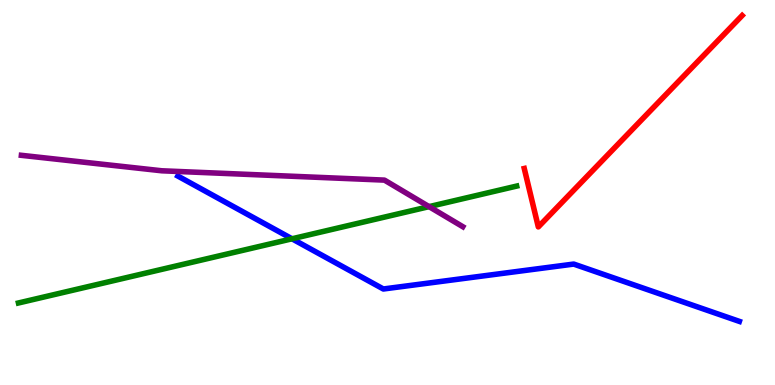[{'lines': ['blue', 'red'], 'intersections': []}, {'lines': ['green', 'red'], 'intersections': []}, {'lines': ['purple', 'red'], 'intersections': []}, {'lines': ['blue', 'green'], 'intersections': [{'x': 3.77, 'y': 3.8}]}, {'lines': ['blue', 'purple'], 'intersections': []}, {'lines': ['green', 'purple'], 'intersections': [{'x': 5.54, 'y': 4.63}]}]